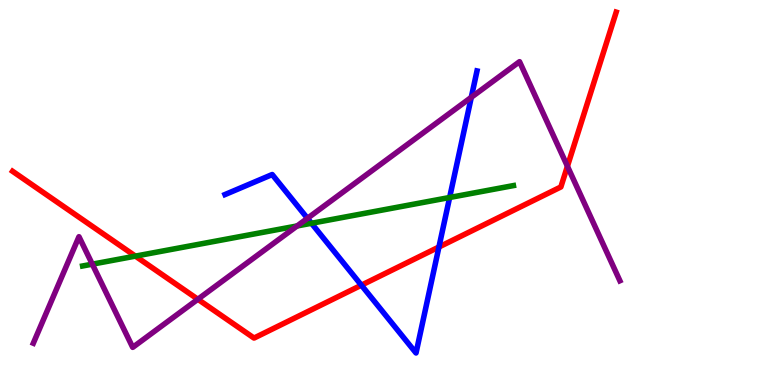[{'lines': ['blue', 'red'], 'intersections': [{'x': 4.66, 'y': 2.59}, {'x': 5.66, 'y': 3.58}]}, {'lines': ['green', 'red'], 'intersections': [{'x': 1.75, 'y': 3.35}]}, {'lines': ['purple', 'red'], 'intersections': [{'x': 2.55, 'y': 2.23}, {'x': 7.32, 'y': 5.68}]}, {'lines': ['blue', 'green'], 'intersections': [{'x': 4.02, 'y': 4.2}, {'x': 5.8, 'y': 4.87}]}, {'lines': ['blue', 'purple'], 'intersections': [{'x': 3.97, 'y': 4.33}, {'x': 6.08, 'y': 7.47}]}, {'lines': ['green', 'purple'], 'intersections': [{'x': 1.19, 'y': 3.14}, {'x': 3.83, 'y': 4.13}]}]